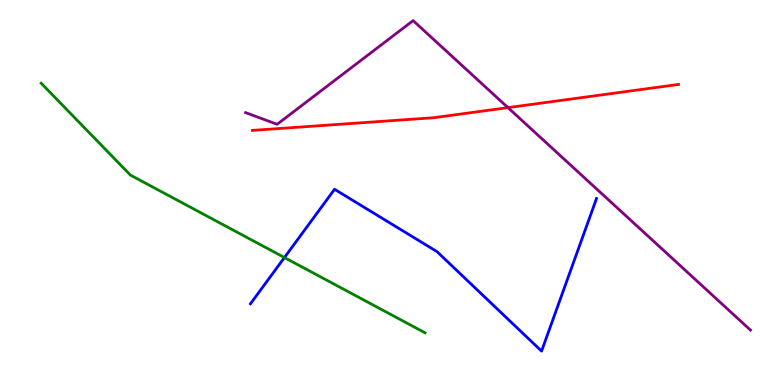[{'lines': ['blue', 'red'], 'intersections': []}, {'lines': ['green', 'red'], 'intersections': []}, {'lines': ['purple', 'red'], 'intersections': [{'x': 6.55, 'y': 7.2}]}, {'lines': ['blue', 'green'], 'intersections': [{'x': 3.67, 'y': 3.31}]}, {'lines': ['blue', 'purple'], 'intersections': []}, {'lines': ['green', 'purple'], 'intersections': []}]